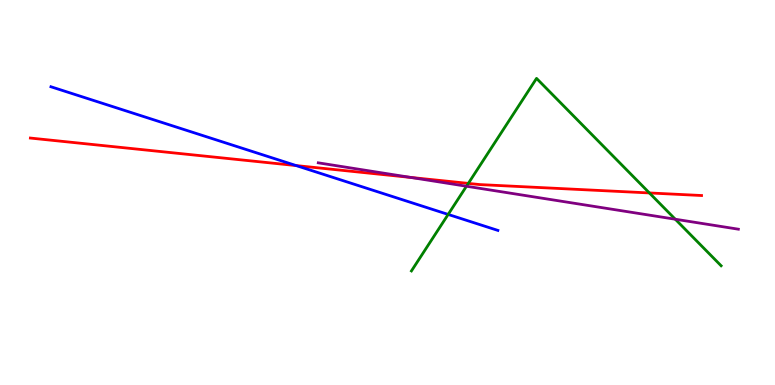[{'lines': ['blue', 'red'], 'intersections': [{'x': 3.82, 'y': 5.7}]}, {'lines': ['green', 'red'], 'intersections': [{'x': 6.04, 'y': 5.24}, {'x': 8.38, 'y': 4.99}]}, {'lines': ['purple', 'red'], 'intersections': [{'x': 5.3, 'y': 5.39}]}, {'lines': ['blue', 'green'], 'intersections': [{'x': 5.78, 'y': 4.43}]}, {'lines': ['blue', 'purple'], 'intersections': []}, {'lines': ['green', 'purple'], 'intersections': [{'x': 6.02, 'y': 5.16}, {'x': 8.71, 'y': 4.31}]}]